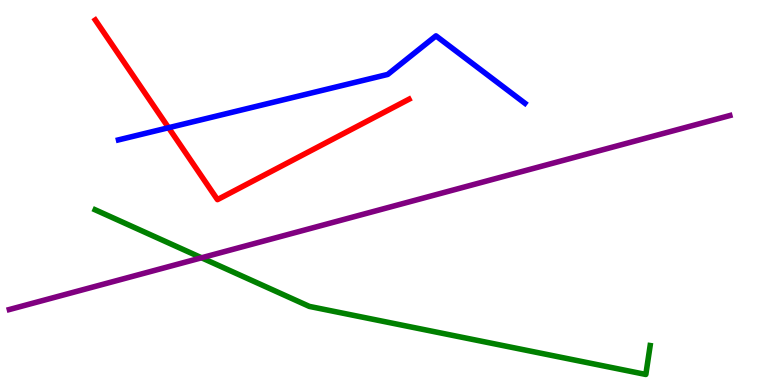[{'lines': ['blue', 'red'], 'intersections': [{'x': 2.17, 'y': 6.68}]}, {'lines': ['green', 'red'], 'intersections': []}, {'lines': ['purple', 'red'], 'intersections': []}, {'lines': ['blue', 'green'], 'intersections': []}, {'lines': ['blue', 'purple'], 'intersections': []}, {'lines': ['green', 'purple'], 'intersections': [{'x': 2.6, 'y': 3.3}]}]